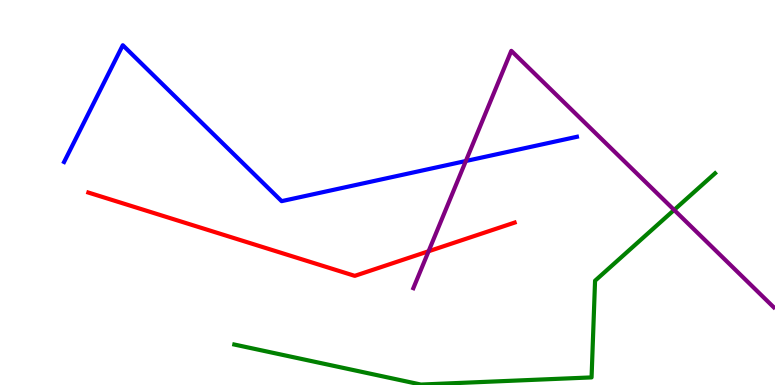[{'lines': ['blue', 'red'], 'intersections': []}, {'lines': ['green', 'red'], 'intersections': []}, {'lines': ['purple', 'red'], 'intersections': [{'x': 5.53, 'y': 3.47}]}, {'lines': ['blue', 'green'], 'intersections': []}, {'lines': ['blue', 'purple'], 'intersections': [{'x': 6.01, 'y': 5.82}]}, {'lines': ['green', 'purple'], 'intersections': [{'x': 8.7, 'y': 4.55}]}]